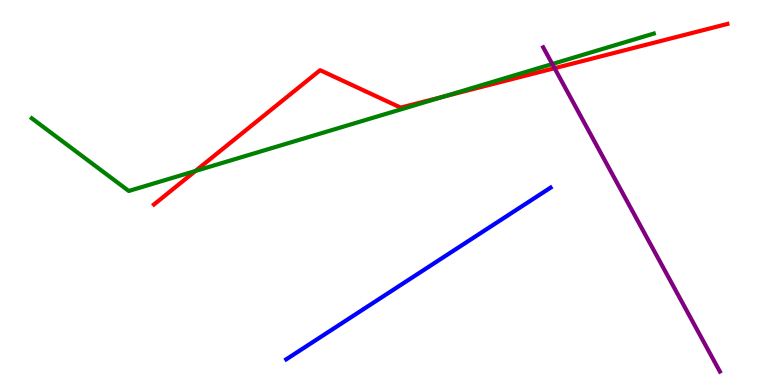[{'lines': ['blue', 'red'], 'intersections': []}, {'lines': ['green', 'red'], 'intersections': [{'x': 2.52, 'y': 5.56}, {'x': 5.72, 'y': 7.49}]}, {'lines': ['purple', 'red'], 'intersections': [{'x': 7.16, 'y': 8.23}]}, {'lines': ['blue', 'green'], 'intersections': []}, {'lines': ['blue', 'purple'], 'intersections': []}, {'lines': ['green', 'purple'], 'intersections': [{'x': 7.13, 'y': 8.34}]}]